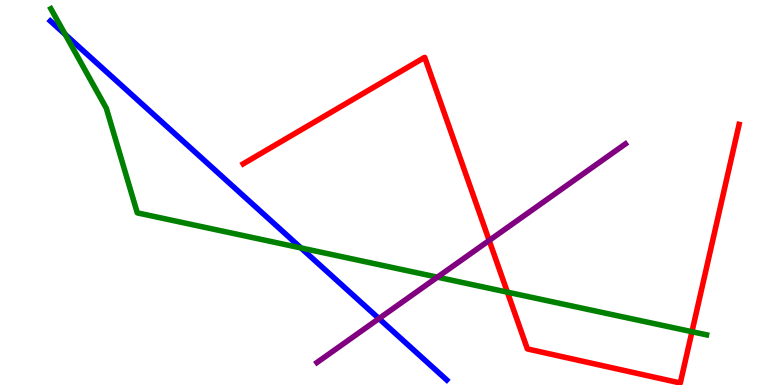[{'lines': ['blue', 'red'], 'intersections': []}, {'lines': ['green', 'red'], 'intersections': [{'x': 6.55, 'y': 2.41}, {'x': 8.93, 'y': 1.38}]}, {'lines': ['purple', 'red'], 'intersections': [{'x': 6.31, 'y': 3.75}]}, {'lines': ['blue', 'green'], 'intersections': [{'x': 0.841, 'y': 9.11}, {'x': 3.88, 'y': 3.56}]}, {'lines': ['blue', 'purple'], 'intersections': [{'x': 4.89, 'y': 1.73}]}, {'lines': ['green', 'purple'], 'intersections': [{'x': 5.64, 'y': 2.8}]}]